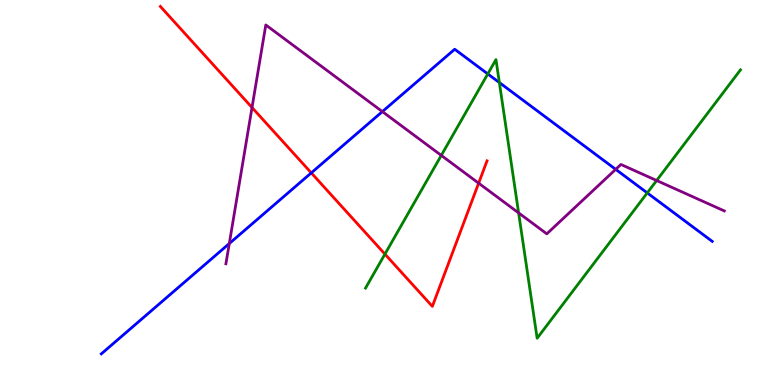[{'lines': ['blue', 'red'], 'intersections': [{'x': 4.02, 'y': 5.51}]}, {'lines': ['green', 'red'], 'intersections': [{'x': 4.97, 'y': 3.4}]}, {'lines': ['purple', 'red'], 'intersections': [{'x': 3.25, 'y': 7.21}, {'x': 6.18, 'y': 5.24}]}, {'lines': ['blue', 'green'], 'intersections': [{'x': 6.29, 'y': 8.08}, {'x': 6.44, 'y': 7.86}, {'x': 8.35, 'y': 4.99}]}, {'lines': ['blue', 'purple'], 'intersections': [{'x': 2.96, 'y': 3.67}, {'x': 4.93, 'y': 7.1}, {'x': 7.94, 'y': 5.6}]}, {'lines': ['green', 'purple'], 'intersections': [{'x': 5.69, 'y': 5.96}, {'x': 6.69, 'y': 4.47}, {'x': 8.47, 'y': 5.31}]}]